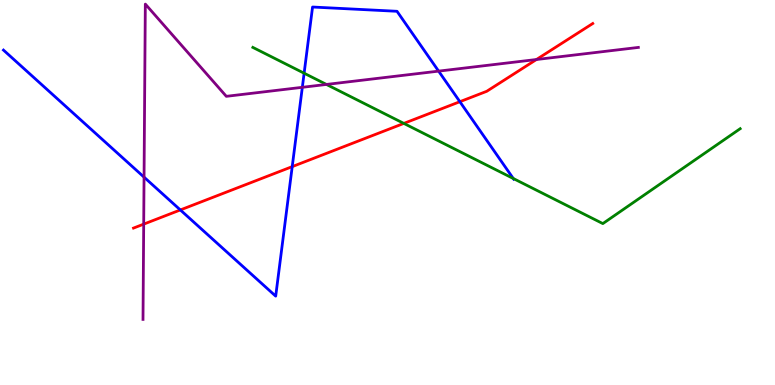[{'lines': ['blue', 'red'], 'intersections': [{'x': 2.33, 'y': 4.55}, {'x': 3.77, 'y': 5.67}, {'x': 5.93, 'y': 7.36}]}, {'lines': ['green', 'red'], 'intersections': [{'x': 5.21, 'y': 6.79}]}, {'lines': ['purple', 'red'], 'intersections': [{'x': 1.85, 'y': 4.18}, {'x': 6.92, 'y': 8.45}]}, {'lines': ['blue', 'green'], 'intersections': [{'x': 3.92, 'y': 8.1}, {'x': 6.62, 'y': 5.36}]}, {'lines': ['blue', 'purple'], 'intersections': [{'x': 1.86, 'y': 5.4}, {'x': 3.9, 'y': 7.73}, {'x': 5.66, 'y': 8.15}]}, {'lines': ['green', 'purple'], 'intersections': [{'x': 4.21, 'y': 7.81}]}]